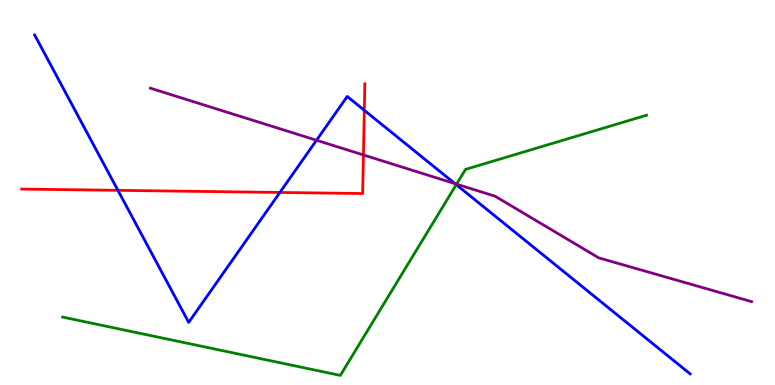[{'lines': ['blue', 'red'], 'intersections': [{'x': 1.52, 'y': 5.06}, {'x': 3.61, 'y': 5.0}, {'x': 4.7, 'y': 7.14}]}, {'lines': ['green', 'red'], 'intersections': []}, {'lines': ['purple', 'red'], 'intersections': [{'x': 4.69, 'y': 5.98}]}, {'lines': ['blue', 'green'], 'intersections': [{'x': 5.89, 'y': 5.2}]}, {'lines': ['blue', 'purple'], 'intersections': [{'x': 4.08, 'y': 6.36}, {'x': 5.87, 'y': 5.23}]}, {'lines': ['green', 'purple'], 'intersections': [{'x': 5.89, 'y': 5.22}]}]